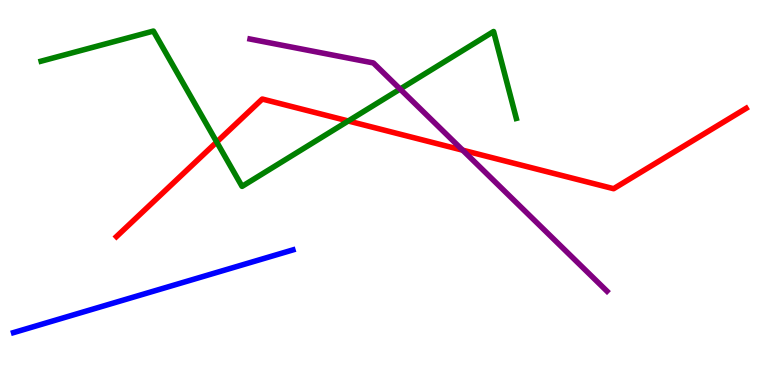[{'lines': ['blue', 'red'], 'intersections': []}, {'lines': ['green', 'red'], 'intersections': [{'x': 2.8, 'y': 6.31}, {'x': 4.49, 'y': 6.86}]}, {'lines': ['purple', 'red'], 'intersections': [{'x': 5.97, 'y': 6.1}]}, {'lines': ['blue', 'green'], 'intersections': []}, {'lines': ['blue', 'purple'], 'intersections': []}, {'lines': ['green', 'purple'], 'intersections': [{'x': 5.16, 'y': 7.69}]}]